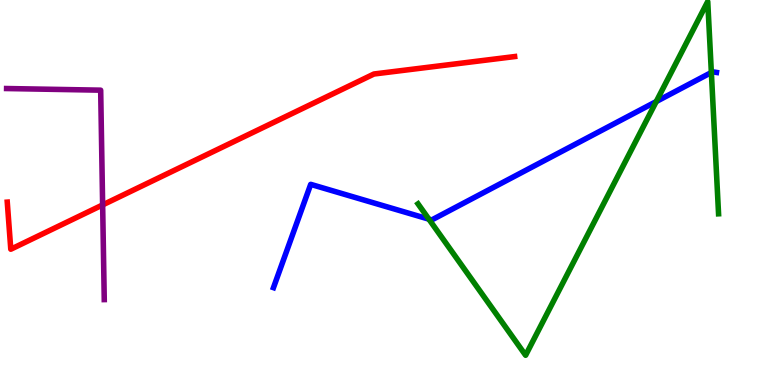[{'lines': ['blue', 'red'], 'intersections': []}, {'lines': ['green', 'red'], 'intersections': []}, {'lines': ['purple', 'red'], 'intersections': [{'x': 1.32, 'y': 4.68}]}, {'lines': ['blue', 'green'], 'intersections': [{'x': 5.53, 'y': 4.31}, {'x': 8.47, 'y': 7.36}, {'x': 9.18, 'y': 8.12}]}, {'lines': ['blue', 'purple'], 'intersections': []}, {'lines': ['green', 'purple'], 'intersections': []}]